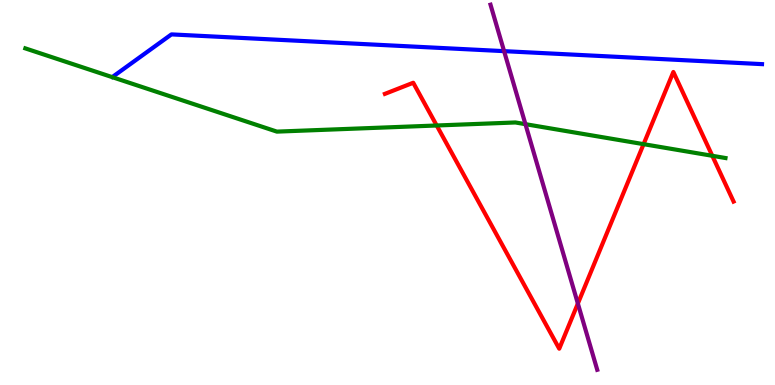[{'lines': ['blue', 'red'], 'intersections': []}, {'lines': ['green', 'red'], 'intersections': [{'x': 5.63, 'y': 6.74}, {'x': 8.3, 'y': 6.26}, {'x': 9.19, 'y': 5.95}]}, {'lines': ['purple', 'red'], 'intersections': [{'x': 7.46, 'y': 2.12}]}, {'lines': ['blue', 'green'], 'intersections': []}, {'lines': ['blue', 'purple'], 'intersections': [{'x': 6.5, 'y': 8.67}]}, {'lines': ['green', 'purple'], 'intersections': [{'x': 6.78, 'y': 6.77}]}]